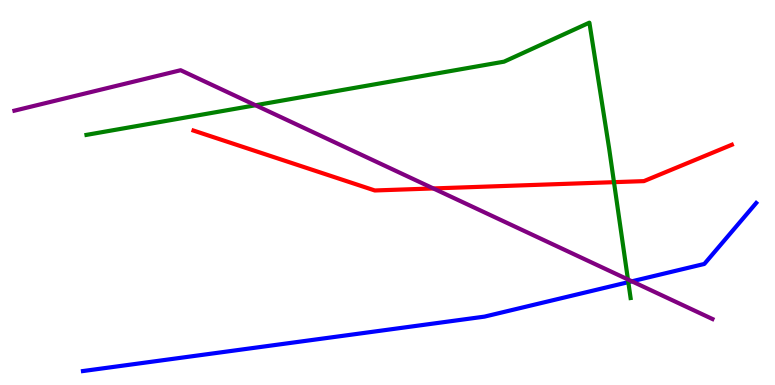[{'lines': ['blue', 'red'], 'intersections': []}, {'lines': ['green', 'red'], 'intersections': [{'x': 7.92, 'y': 5.27}]}, {'lines': ['purple', 'red'], 'intersections': [{'x': 5.59, 'y': 5.11}]}, {'lines': ['blue', 'green'], 'intersections': [{'x': 8.11, 'y': 2.67}]}, {'lines': ['blue', 'purple'], 'intersections': [{'x': 8.15, 'y': 2.69}]}, {'lines': ['green', 'purple'], 'intersections': [{'x': 3.3, 'y': 7.27}, {'x': 8.1, 'y': 2.74}]}]